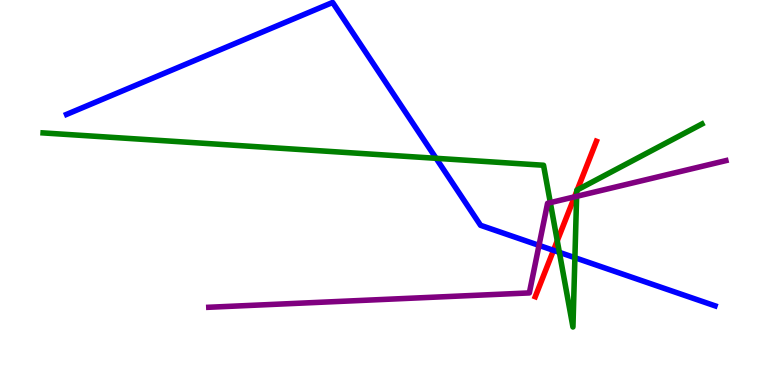[{'lines': ['blue', 'red'], 'intersections': [{'x': 7.14, 'y': 3.5}]}, {'lines': ['green', 'red'], 'intersections': [{'x': 7.19, 'y': 3.75}, {'x': 7.44, 'y': 5.03}, {'x': 7.45, 'y': 5.07}]}, {'lines': ['purple', 'red'], 'intersections': [{'x': 7.41, 'y': 4.89}]}, {'lines': ['blue', 'green'], 'intersections': [{'x': 5.63, 'y': 5.89}, {'x': 7.22, 'y': 3.45}, {'x': 7.42, 'y': 3.31}]}, {'lines': ['blue', 'purple'], 'intersections': [{'x': 6.95, 'y': 3.63}]}, {'lines': ['green', 'purple'], 'intersections': [{'x': 7.1, 'y': 4.74}, {'x': 7.44, 'y': 4.9}]}]